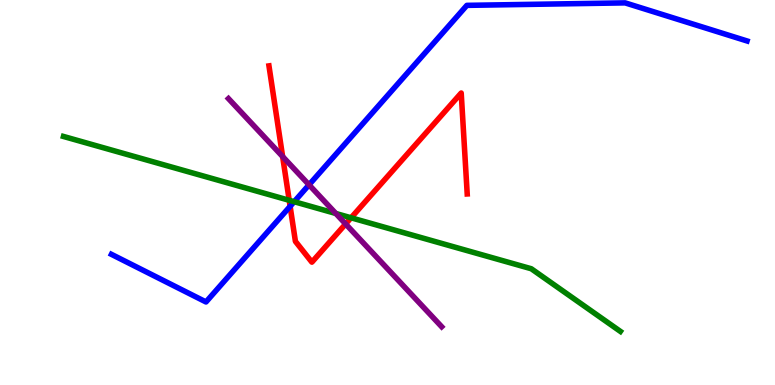[{'lines': ['blue', 'red'], 'intersections': [{'x': 3.74, 'y': 4.64}]}, {'lines': ['green', 'red'], 'intersections': [{'x': 3.73, 'y': 4.8}, {'x': 4.53, 'y': 4.34}]}, {'lines': ['purple', 'red'], 'intersections': [{'x': 3.65, 'y': 5.93}, {'x': 4.46, 'y': 4.18}]}, {'lines': ['blue', 'green'], 'intersections': [{'x': 3.8, 'y': 4.76}]}, {'lines': ['blue', 'purple'], 'intersections': [{'x': 3.99, 'y': 5.2}]}, {'lines': ['green', 'purple'], 'intersections': [{'x': 4.33, 'y': 4.46}]}]